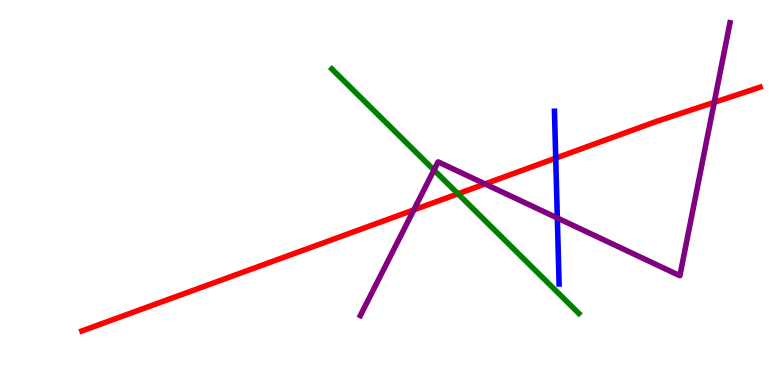[{'lines': ['blue', 'red'], 'intersections': [{'x': 7.17, 'y': 5.89}]}, {'lines': ['green', 'red'], 'intersections': [{'x': 5.91, 'y': 4.97}]}, {'lines': ['purple', 'red'], 'intersections': [{'x': 5.34, 'y': 4.55}, {'x': 6.26, 'y': 5.22}, {'x': 9.22, 'y': 7.34}]}, {'lines': ['blue', 'green'], 'intersections': []}, {'lines': ['blue', 'purple'], 'intersections': [{'x': 7.19, 'y': 4.34}]}, {'lines': ['green', 'purple'], 'intersections': [{'x': 5.6, 'y': 5.58}]}]